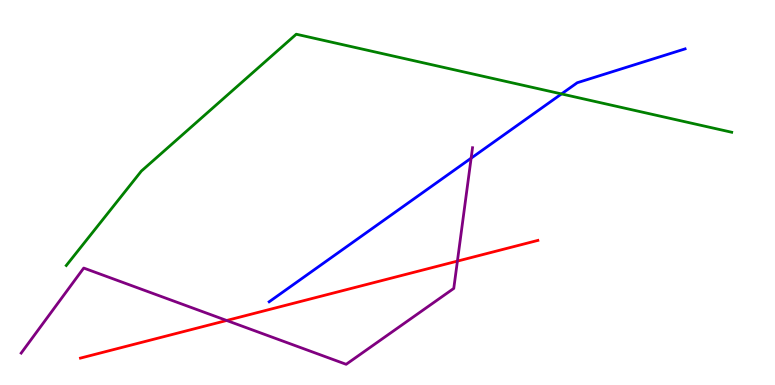[{'lines': ['blue', 'red'], 'intersections': []}, {'lines': ['green', 'red'], 'intersections': []}, {'lines': ['purple', 'red'], 'intersections': [{'x': 2.92, 'y': 1.68}, {'x': 5.9, 'y': 3.22}]}, {'lines': ['blue', 'green'], 'intersections': [{'x': 7.25, 'y': 7.56}]}, {'lines': ['blue', 'purple'], 'intersections': [{'x': 6.08, 'y': 5.89}]}, {'lines': ['green', 'purple'], 'intersections': []}]